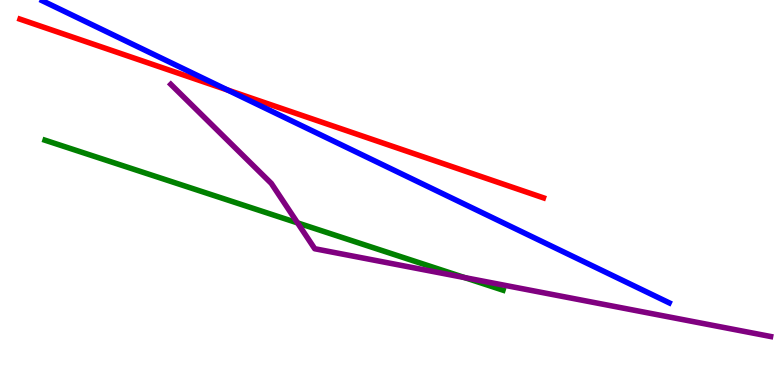[{'lines': ['blue', 'red'], 'intersections': [{'x': 2.94, 'y': 7.66}]}, {'lines': ['green', 'red'], 'intersections': []}, {'lines': ['purple', 'red'], 'intersections': []}, {'lines': ['blue', 'green'], 'intersections': []}, {'lines': ['blue', 'purple'], 'intersections': []}, {'lines': ['green', 'purple'], 'intersections': [{'x': 3.84, 'y': 4.21}, {'x': 6.0, 'y': 2.79}]}]